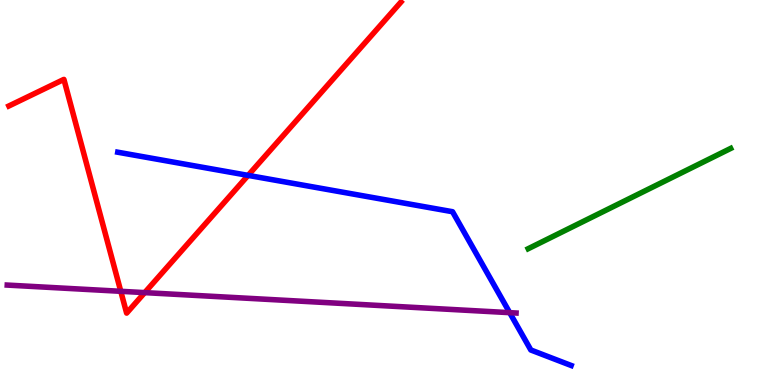[{'lines': ['blue', 'red'], 'intersections': [{'x': 3.2, 'y': 5.44}]}, {'lines': ['green', 'red'], 'intersections': []}, {'lines': ['purple', 'red'], 'intersections': [{'x': 1.56, 'y': 2.43}, {'x': 1.87, 'y': 2.4}]}, {'lines': ['blue', 'green'], 'intersections': []}, {'lines': ['blue', 'purple'], 'intersections': [{'x': 6.58, 'y': 1.88}]}, {'lines': ['green', 'purple'], 'intersections': []}]